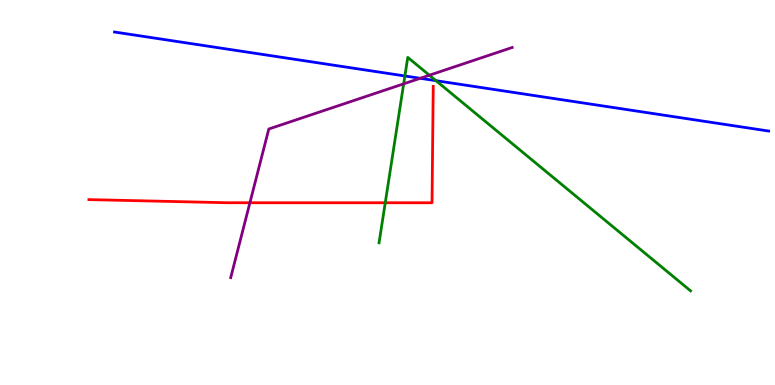[{'lines': ['blue', 'red'], 'intersections': []}, {'lines': ['green', 'red'], 'intersections': [{'x': 4.97, 'y': 4.73}]}, {'lines': ['purple', 'red'], 'intersections': [{'x': 3.22, 'y': 4.73}]}, {'lines': ['blue', 'green'], 'intersections': [{'x': 5.22, 'y': 8.03}, {'x': 5.63, 'y': 7.9}]}, {'lines': ['blue', 'purple'], 'intersections': [{'x': 5.42, 'y': 7.97}]}, {'lines': ['green', 'purple'], 'intersections': [{'x': 5.21, 'y': 7.82}, {'x': 5.54, 'y': 8.05}]}]